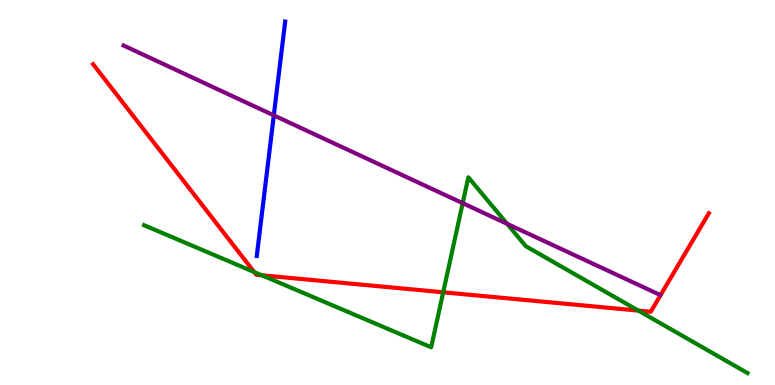[{'lines': ['blue', 'red'], 'intersections': []}, {'lines': ['green', 'red'], 'intersections': [{'x': 3.28, 'y': 2.93}, {'x': 3.38, 'y': 2.85}, {'x': 5.72, 'y': 2.41}, {'x': 8.24, 'y': 1.93}]}, {'lines': ['purple', 'red'], 'intersections': []}, {'lines': ['blue', 'green'], 'intersections': []}, {'lines': ['blue', 'purple'], 'intersections': [{'x': 3.53, 'y': 7.0}]}, {'lines': ['green', 'purple'], 'intersections': [{'x': 5.97, 'y': 4.72}, {'x': 6.54, 'y': 4.19}]}]